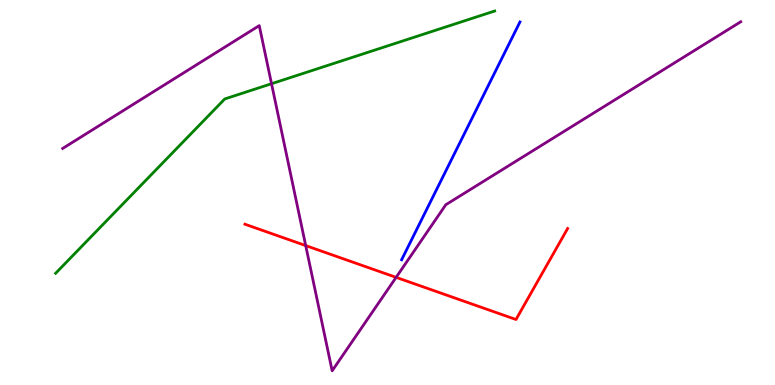[{'lines': ['blue', 'red'], 'intersections': []}, {'lines': ['green', 'red'], 'intersections': []}, {'lines': ['purple', 'red'], 'intersections': [{'x': 3.94, 'y': 3.62}, {'x': 5.11, 'y': 2.8}]}, {'lines': ['blue', 'green'], 'intersections': []}, {'lines': ['blue', 'purple'], 'intersections': []}, {'lines': ['green', 'purple'], 'intersections': [{'x': 3.5, 'y': 7.83}]}]